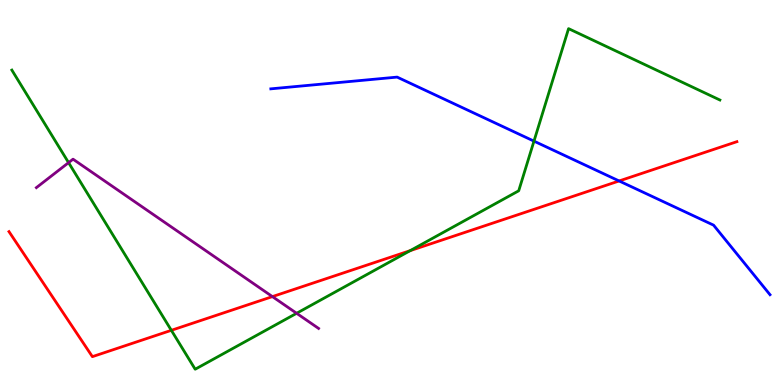[{'lines': ['blue', 'red'], 'intersections': [{'x': 7.99, 'y': 5.3}]}, {'lines': ['green', 'red'], 'intersections': [{'x': 2.21, 'y': 1.42}, {'x': 5.29, 'y': 3.49}]}, {'lines': ['purple', 'red'], 'intersections': [{'x': 3.52, 'y': 2.3}]}, {'lines': ['blue', 'green'], 'intersections': [{'x': 6.89, 'y': 6.33}]}, {'lines': ['blue', 'purple'], 'intersections': []}, {'lines': ['green', 'purple'], 'intersections': [{'x': 0.885, 'y': 5.78}, {'x': 3.83, 'y': 1.86}]}]